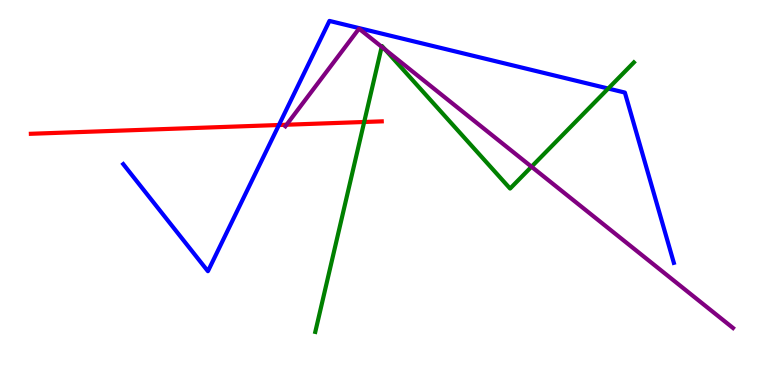[{'lines': ['blue', 'red'], 'intersections': [{'x': 3.6, 'y': 6.75}]}, {'lines': ['green', 'red'], 'intersections': [{'x': 4.7, 'y': 6.83}]}, {'lines': ['purple', 'red'], 'intersections': [{'x': 3.7, 'y': 6.76}]}, {'lines': ['blue', 'green'], 'intersections': [{'x': 7.85, 'y': 7.7}]}, {'lines': ['blue', 'purple'], 'intersections': []}, {'lines': ['green', 'purple'], 'intersections': [{'x': 4.93, 'y': 8.78}, {'x': 4.97, 'y': 8.71}, {'x': 6.86, 'y': 5.67}]}]